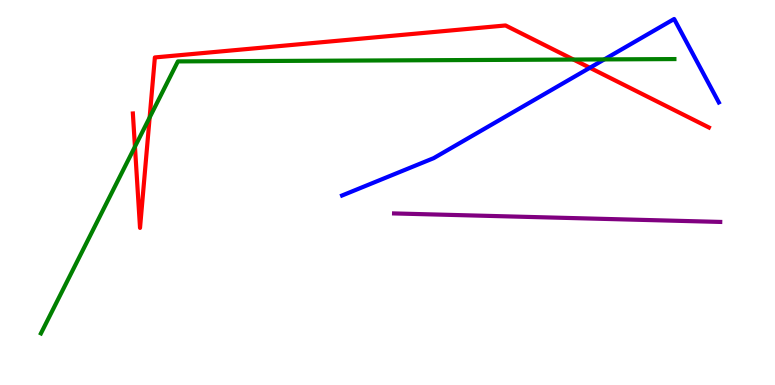[{'lines': ['blue', 'red'], 'intersections': [{'x': 7.61, 'y': 8.24}]}, {'lines': ['green', 'red'], 'intersections': [{'x': 1.74, 'y': 6.19}, {'x': 1.93, 'y': 6.95}, {'x': 7.4, 'y': 8.45}]}, {'lines': ['purple', 'red'], 'intersections': []}, {'lines': ['blue', 'green'], 'intersections': [{'x': 7.8, 'y': 8.46}]}, {'lines': ['blue', 'purple'], 'intersections': []}, {'lines': ['green', 'purple'], 'intersections': []}]